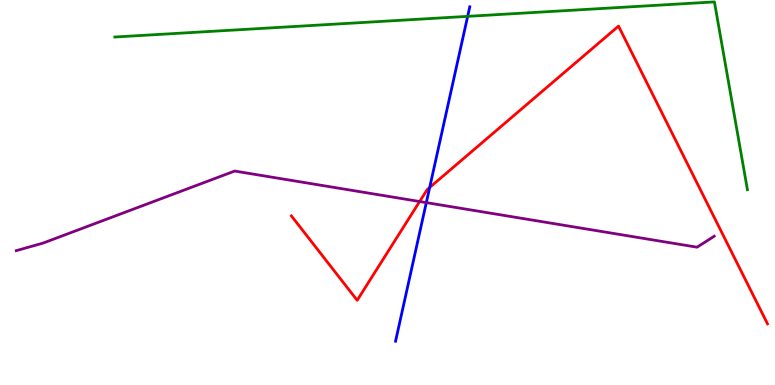[{'lines': ['blue', 'red'], 'intersections': [{'x': 5.54, 'y': 5.13}]}, {'lines': ['green', 'red'], 'intersections': []}, {'lines': ['purple', 'red'], 'intersections': [{'x': 5.41, 'y': 4.77}]}, {'lines': ['blue', 'green'], 'intersections': [{'x': 6.03, 'y': 9.58}]}, {'lines': ['blue', 'purple'], 'intersections': [{'x': 5.5, 'y': 4.74}]}, {'lines': ['green', 'purple'], 'intersections': []}]